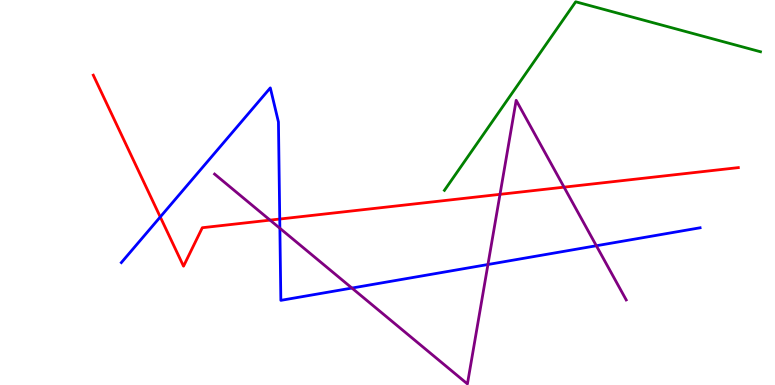[{'lines': ['blue', 'red'], 'intersections': [{'x': 2.07, 'y': 4.36}, {'x': 3.61, 'y': 4.31}]}, {'lines': ['green', 'red'], 'intersections': []}, {'lines': ['purple', 'red'], 'intersections': [{'x': 3.48, 'y': 4.28}, {'x': 6.45, 'y': 4.95}, {'x': 7.28, 'y': 5.14}]}, {'lines': ['blue', 'green'], 'intersections': []}, {'lines': ['blue', 'purple'], 'intersections': [{'x': 3.61, 'y': 4.07}, {'x': 4.54, 'y': 2.52}, {'x': 6.3, 'y': 3.13}, {'x': 7.69, 'y': 3.62}]}, {'lines': ['green', 'purple'], 'intersections': []}]